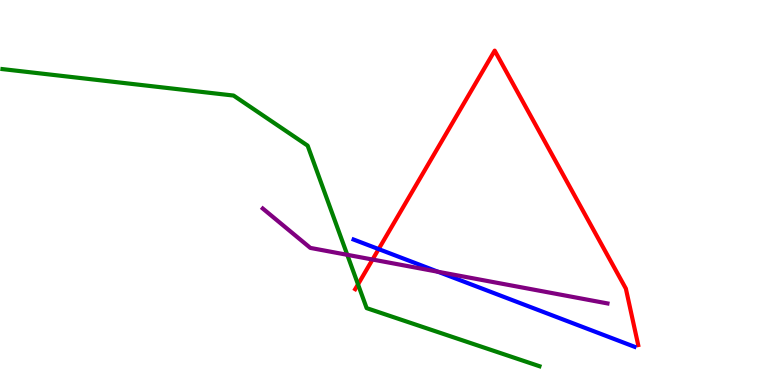[{'lines': ['blue', 'red'], 'intersections': [{'x': 4.89, 'y': 3.53}]}, {'lines': ['green', 'red'], 'intersections': [{'x': 4.62, 'y': 2.61}]}, {'lines': ['purple', 'red'], 'intersections': [{'x': 4.81, 'y': 3.26}]}, {'lines': ['blue', 'green'], 'intersections': []}, {'lines': ['blue', 'purple'], 'intersections': [{'x': 5.65, 'y': 2.94}]}, {'lines': ['green', 'purple'], 'intersections': [{'x': 4.48, 'y': 3.38}]}]